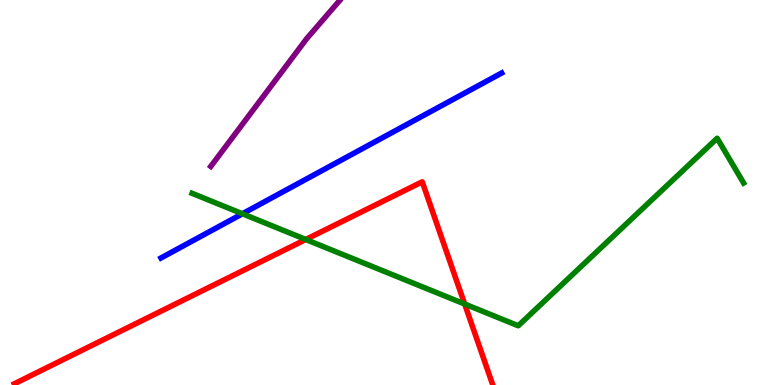[{'lines': ['blue', 'red'], 'intersections': []}, {'lines': ['green', 'red'], 'intersections': [{'x': 3.95, 'y': 3.78}, {'x': 6.0, 'y': 2.1}]}, {'lines': ['purple', 'red'], 'intersections': []}, {'lines': ['blue', 'green'], 'intersections': [{'x': 3.13, 'y': 4.45}]}, {'lines': ['blue', 'purple'], 'intersections': []}, {'lines': ['green', 'purple'], 'intersections': []}]